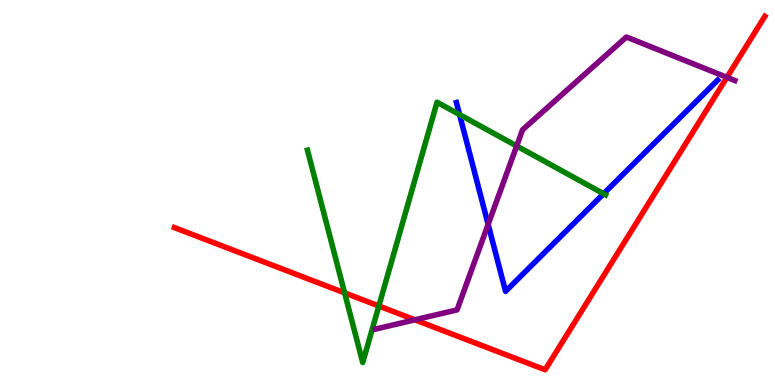[{'lines': ['blue', 'red'], 'intersections': []}, {'lines': ['green', 'red'], 'intersections': [{'x': 4.45, 'y': 2.39}, {'x': 4.89, 'y': 2.05}]}, {'lines': ['purple', 'red'], 'intersections': [{'x': 5.35, 'y': 1.69}, {'x': 9.38, 'y': 7.99}]}, {'lines': ['blue', 'green'], 'intersections': [{'x': 5.93, 'y': 7.02}, {'x': 7.79, 'y': 4.97}]}, {'lines': ['blue', 'purple'], 'intersections': [{'x': 6.3, 'y': 4.17}]}, {'lines': ['green', 'purple'], 'intersections': [{'x': 6.67, 'y': 6.21}]}]